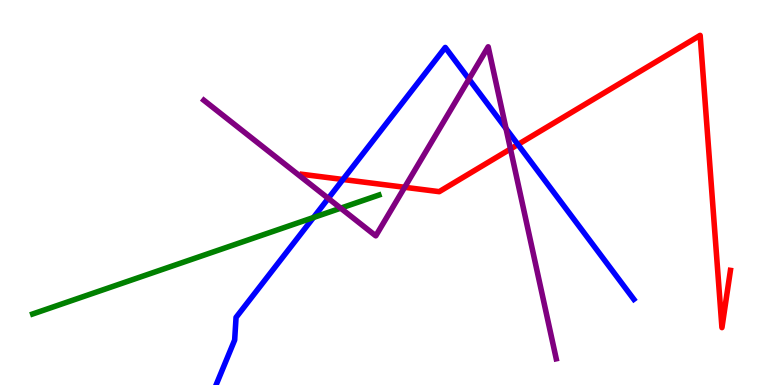[{'lines': ['blue', 'red'], 'intersections': [{'x': 4.43, 'y': 5.34}, {'x': 6.68, 'y': 6.25}]}, {'lines': ['green', 'red'], 'intersections': []}, {'lines': ['purple', 'red'], 'intersections': [{'x': 5.22, 'y': 5.14}, {'x': 6.59, 'y': 6.13}]}, {'lines': ['blue', 'green'], 'intersections': [{'x': 4.04, 'y': 4.35}]}, {'lines': ['blue', 'purple'], 'intersections': [{'x': 4.24, 'y': 4.85}, {'x': 6.05, 'y': 7.95}, {'x': 6.53, 'y': 6.66}]}, {'lines': ['green', 'purple'], 'intersections': [{'x': 4.4, 'y': 4.59}]}]